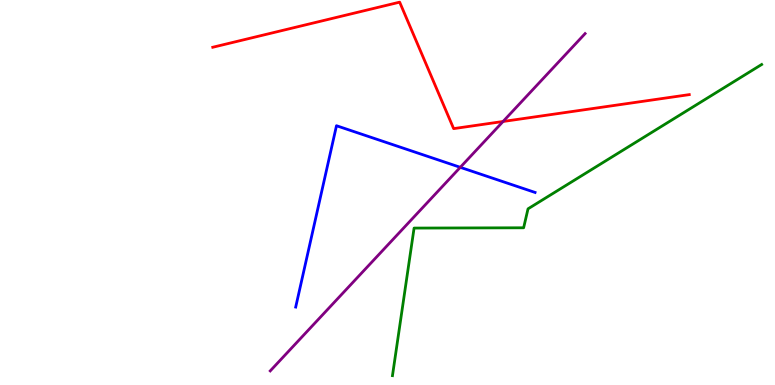[{'lines': ['blue', 'red'], 'intersections': []}, {'lines': ['green', 'red'], 'intersections': []}, {'lines': ['purple', 'red'], 'intersections': [{'x': 6.49, 'y': 6.84}]}, {'lines': ['blue', 'green'], 'intersections': []}, {'lines': ['blue', 'purple'], 'intersections': [{'x': 5.94, 'y': 5.65}]}, {'lines': ['green', 'purple'], 'intersections': []}]